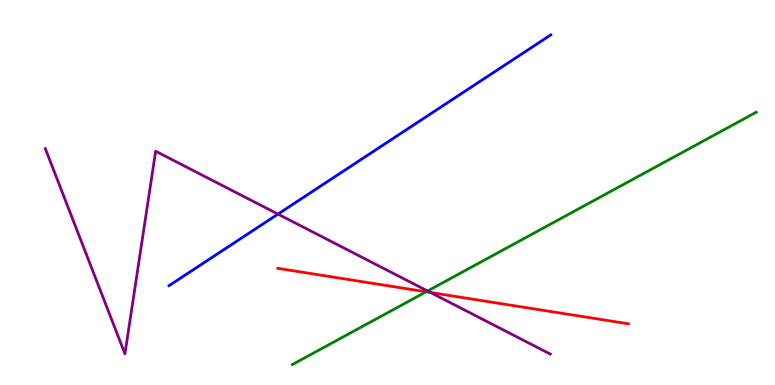[{'lines': ['blue', 'red'], 'intersections': []}, {'lines': ['green', 'red'], 'intersections': [{'x': 5.5, 'y': 2.42}]}, {'lines': ['purple', 'red'], 'intersections': [{'x': 5.55, 'y': 2.4}]}, {'lines': ['blue', 'green'], 'intersections': []}, {'lines': ['blue', 'purple'], 'intersections': [{'x': 3.59, 'y': 4.44}]}, {'lines': ['green', 'purple'], 'intersections': [{'x': 5.52, 'y': 2.44}]}]